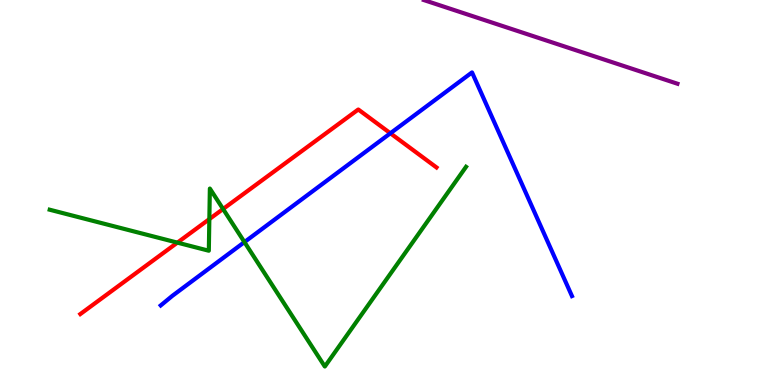[{'lines': ['blue', 'red'], 'intersections': [{'x': 5.04, 'y': 6.54}]}, {'lines': ['green', 'red'], 'intersections': [{'x': 2.29, 'y': 3.7}, {'x': 2.7, 'y': 4.31}, {'x': 2.88, 'y': 4.57}]}, {'lines': ['purple', 'red'], 'intersections': []}, {'lines': ['blue', 'green'], 'intersections': [{'x': 3.15, 'y': 3.71}]}, {'lines': ['blue', 'purple'], 'intersections': []}, {'lines': ['green', 'purple'], 'intersections': []}]